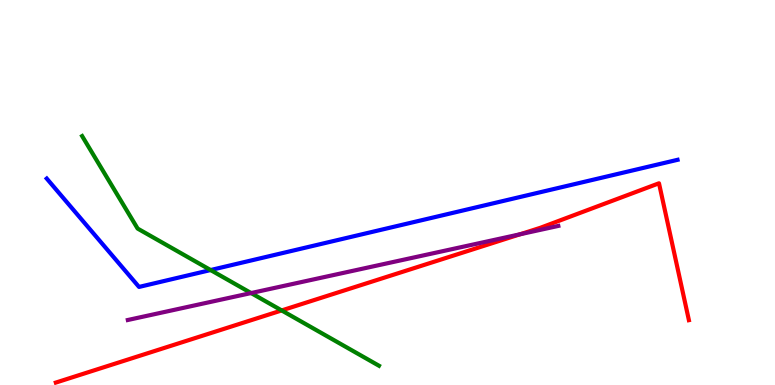[{'lines': ['blue', 'red'], 'intersections': []}, {'lines': ['green', 'red'], 'intersections': [{'x': 3.63, 'y': 1.94}]}, {'lines': ['purple', 'red'], 'intersections': [{'x': 6.71, 'y': 3.92}]}, {'lines': ['blue', 'green'], 'intersections': [{'x': 2.72, 'y': 2.99}]}, {'lines': ['blue', 'purple'], 'intersections': []}, {'lines': ['green', 'purple'], 'intersections': [{'x': 3.24, 'y': 2.39}]}]